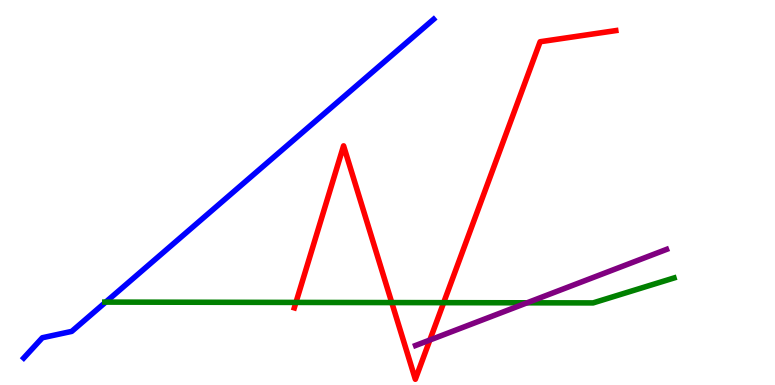[{'lines': ['blue', 'red'], 'intersections': []}, {'lines': ['green', 'red'], 'intersections': [{'x': 3.82, 'y': 2.14}, {'x': 5.06, 'y': 2.14}, {'x': 5.72, 'y': 2.14}]}, {'lines': ['purple', 'red'], 'intersections': [{'x': 5.55, 'y': 1.17}]}, {'lines': ['blue', 'green'], 'intersections': [{'x': 1.36, 'y': 2.15}]}, {'lines': ['blue', 'purple'], 'intersections': []}, {'lines': ['green', 'purple'], 'intersections': [{'x': 6.8, 'y': 2.14}]}]